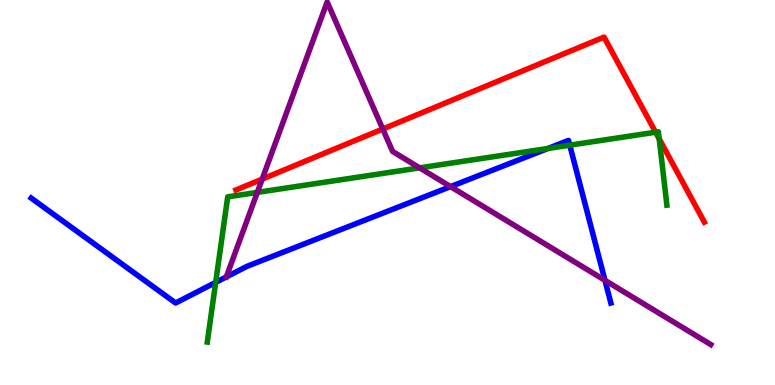[{'lines': ['blue', 'red'], 'intersections': []}, {'lines': ['green', 'red'], 'intersections': [{'x': 8.46, 'y': 6.57}, {'x': 8.51, 'y': 6.39}]}, {'lines': ['purple', 'red'], 'intersections': [{'x': 3.38, 'y': 5.35}, {'x': 4.94, 'y': 6.65}]}, {'lines': ['blue', 'green'], 'intersections': [{'x': 2.78, 'y': 2.66}, {'x': 7.07, 'y': 6.14}, {'x': 7.35, 'y': 6.23}]}, {'lines': ['blue', 'purple'], 'intersections': [{'x': 2.92, 'y': 2.81}, {'x': 5.81, 'y': 5.15}, {'x': 7.81, 'y': 2.72}]}, {'lines': ['green', 'purple'], 'intersections': [{'x': 3.32, 'y': 5.0}, {'x': 5.41, 'y': 5.64}]}]